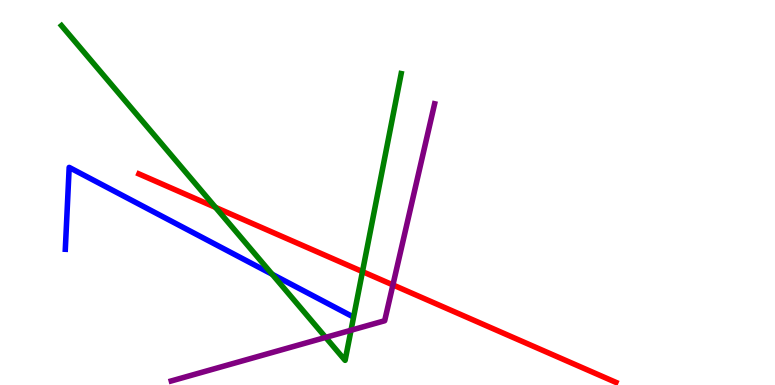[{'lines': ['blue', 'red'], 'intersections': []}, {'lines': ['green', 'red'], 'intersections': [{'x': 2.78, 'y': 4.61}, {'x': 4.68, 'y': 2.95}]}, {'lines': ['purple', 'red'], 'intersections': [{'x': 5.07, 'y': 2.6}]}, {'lines': ['blue', 'green'], 'intersections': [{'x': 3.51, 'y': 2.88}]}, {'lines': ['blue', 'purple'], 'intersections': []}, {'lines': ['green', 'purple'], 'intersections': [{'x': 4.2, 'y': 1.24}, {'x': 4.53, 'y': 1.42}]}]